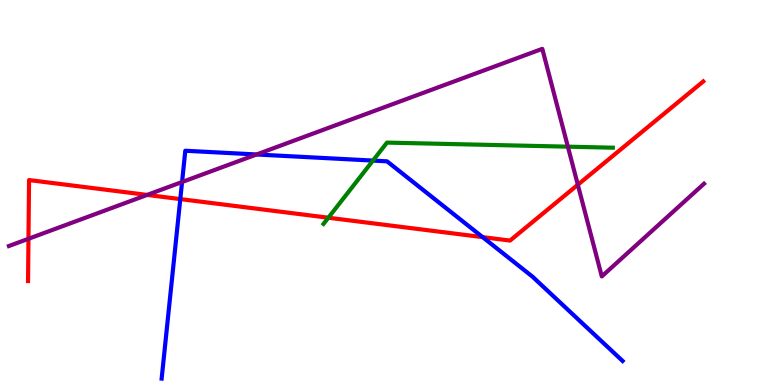[{'lines': ['blue', 'red'], 'intersections': [{'x': 2.33, 'y': 4.83}, {'x': 6.23, 'y': 3.84}]}, {'lines': ['green', 'red'], 'intersections': [{'x': 4.24, 'y': 4.34}]}, {'lines': ['purple', 'red'], 'intersections': [{'x': 0.367, 'y': 3.8}, {'x': 1.9, 'y': 4.94}, {'x': 7.46, 'y': 5.2}]}, {'lines': ['blue', 'green'], 'intersections': [{'x': 4.81, 'y': 5.83}]}, {'lines': ['blue', 'purple'], 'intersections': [{'x': 2.35, 'y': 5.27}, {'x': 3.31, 'y': 5.99}]}, {'lines': ['green', 'purple'], 'intersections': [{'x': 7.33, 'y': 6.19}]}]